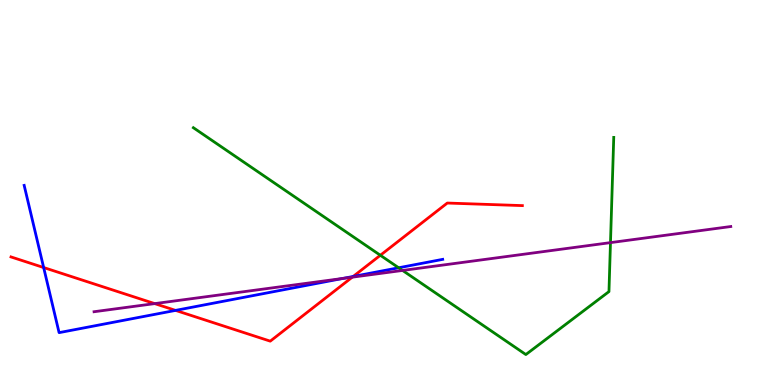[{'lines': ['blue', 'red'], 'intersections': [{'x': 0.563, 'y': 3.05}, {'x': 2.27, 'y': 1.94}, {'x': 4.56, 'y': 2.82}]}, {'lines': ['green', 'red'], 'intersections': [{'x': 4.91, 'y': 3.37}]}, {'lines': ['purple', 'red'], 'intersections': [{'x': 2.0, 'y': 2.11}, {'x': 4.55, 'y': 2.8}]}, {'lines': ['blue', 'green'], 'intersections': [{'x': 5.14, 'y': 3.04}]}, {'lines': ['blue', 'purple'], 'intersections': [{'x': 4.42, 'y': 2.77}]}, {'lines': ['green', 'purple'], 'intersections': [{'x': 5.19, 'y': 2.98}, {'x': 7.88, 'y': 3.7}]}]